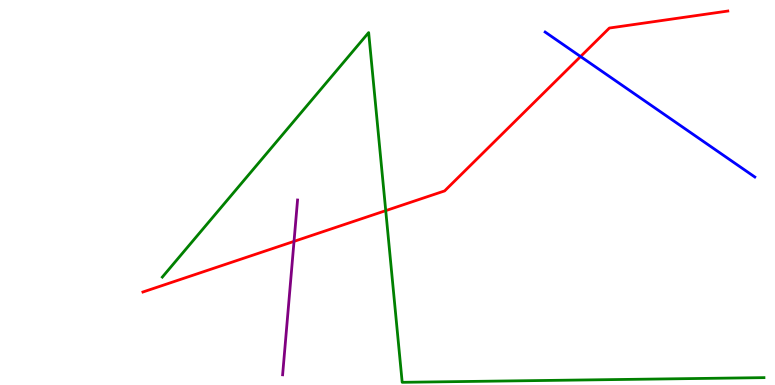[{'lines': ['blue', 'red'], 'intersections': [{'x': 7.49, 'y': 8.53}]}, {'lines': ['green', 'red'], 'intersections': [{'x': 4.98, 'y': 4.53}]}, {'lines': ['purple', 'red'], 'intersections': [{'x': 3.79, 'y': 3.73}]}, {'lines': ['blue', 'green'], 'intersections': []}, {'lines': ['blue', 'purple'], 'intersections': []}, {'lines': ['green', 'purple'], 'intersections': []}]